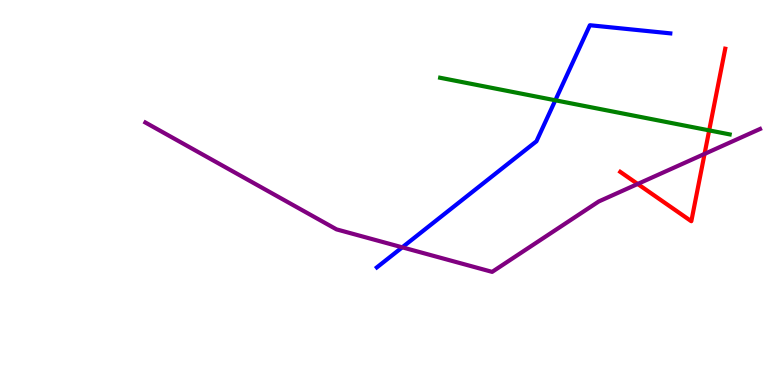[{'lines': ['blue', 'red'], 'intersections': []}, {'lines': ['green', 'red'], 'intersections': [{'x': 9.15, 'y': 6.61}]}, {'lines': ['purple', 'red'], 'intersections': [{'x': 8.23, 'y': 5.22}, {'x': 9.09, 'y': 6.0}]}, {'lines': ['blue', 'green'], 'intersections': [{'x': 7.17, 'y': 7.4}]}, {'lines': ['blue', 'purple'], 'intersections': [{'x': 5.19, 'y': 3.58}]}, {'lines': ['green', 'purple'], 'intersections': []}]